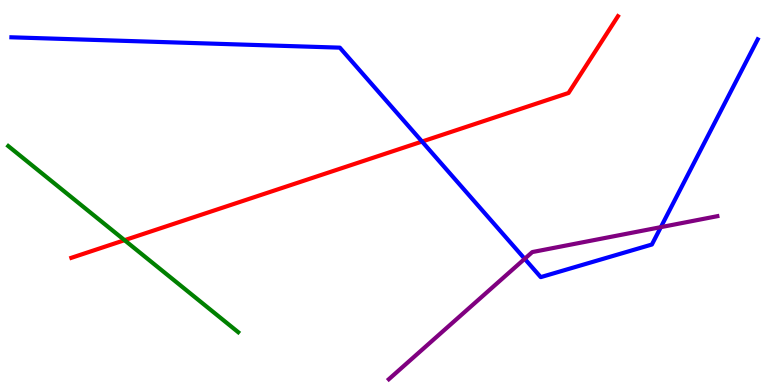[{'lines': ['blue', 'red'], 'intersections': [{'x': 5.45, 'y': 6.32}]}, {'lines': ['green', 'red'], 'intersections': [{'x': 1.61, 'y': 3.76}]}, {'lines': ['purple', 'red'], 'intersections': []}, {'lines': ['blue', 'green'], 'intersections': []}, {'lines': ['blue', 'purple'], 'intersections': [{'x': 6.77, 'y': 3.28}, {'x': 8.53, 'y': 4.1}]}, {'lines': ['green', 'purple'], 'intersections': []}]